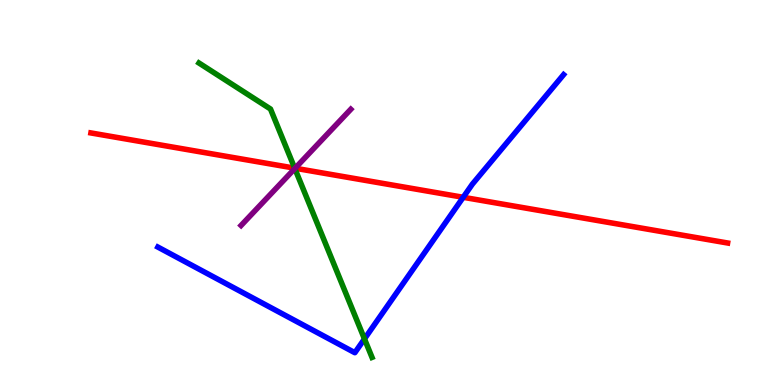[{'lines': ['blue', 'red'], 'intersections': [{'x': 5.98, 'y': 4.88}]}, {'lines': ['green', 'red'], 'intersections': [{'x': 3.8, 'y': 5.63}]}, {'lines': ['purple', 'red'], 'intersections': [{'x': 3.81, 'y': 5.63}]}, {'lines': ['blue', 'green'], 'intersections': [{'x': 4.7, 'y': 1.2}]}, {'lines': ['blue', 'purple'], 'intersections': []}, {'lines': ['green', 'purple'], 'intersections': [{'x': 3.8, 'y': 5.62}]}]